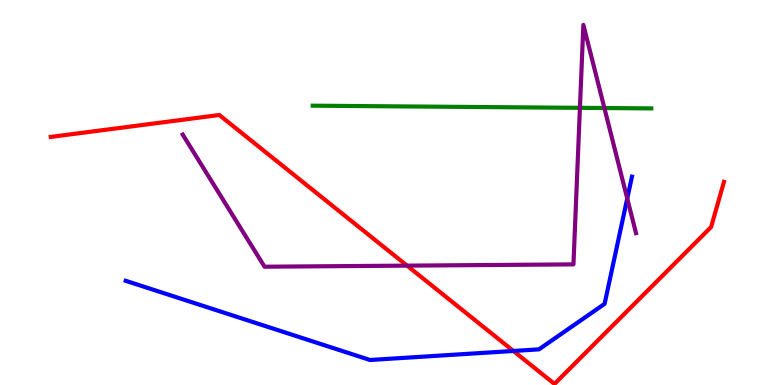[{'lines': ['blue', 'red'], 'intersections': [{'x': 6.62, 'y': 0.884}]}, {'lines': ['green', 'red'], 'intersections': []}, {'lines': ['purple', 'red'], 'intersections': [{'x': 5.25, 'y': 3.1}]}, {'lines': ['blue', 'green'], 'intersections': []}, {'lines': ['blue', 'purple'], 'intersections': [{'x': 8.09, 'y': 4.84}]}, {'lines': ['green', 'purple'], 'intersections': [{'x': 7.48, 'y': 7.2}, {'x': 7.8, 'y': 7.19}]}]